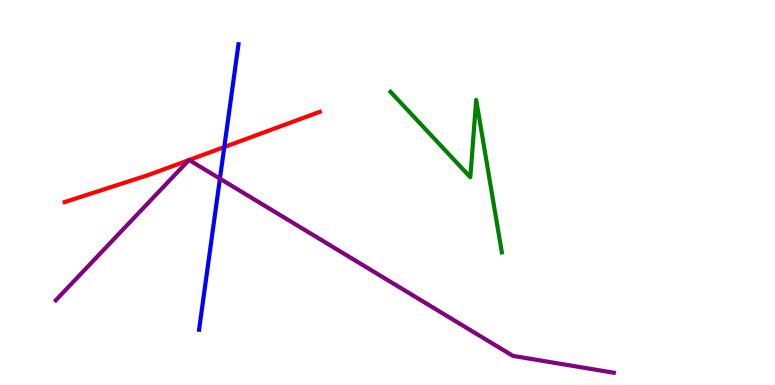[{'lines': ['blue', 'red'], 'intersections': [{'x': 2.89, 'y': 6.18}]}, {'lines': ['green', 'red'], 'intersections': []}, {'lines': ['purple', 'red'], 'intersections': [{'x': 2.44, 'y': 5.84}, {'x': 2.44, 'y': 5.84}]}, {'lines': ['blue', 'green'], 'intersections': []}, {'lines': ['blue', 'purple'], 'intersections': [{'x': 2.84, 'y': 5.36}]}, {'lines': ['green', 'purple'], 'intersections': []}]